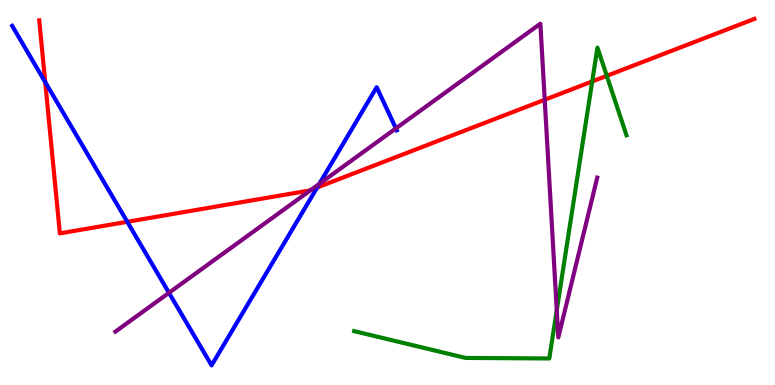[{'lines': ['blue', 'red'], 'intersections': [{'x': 0.583, 'y': 7.87}, {'x': 1.64, 'y': 4.24}, {'x': 4.09, 'y': 5.13}]}, {'lines': ['green', 'red'], 'intersections': [{'x': 7.64, 'y': 7.88}, {'x': 7.83, 'y': 8.03}]}, {'lines': ['purple', 'red'], 'intersections': [{'x': 4.01, 'y': 5.07}, {'x': 7.03, 'y': 7.41}]}, {'lines': ['blue', 'green'], 'intersections': []}, {'lines': ['blue', 'purple'], 'intersections': [{'x': 2.18, 'y': 2.39}, {'x': 4.12, 'y': 5.22}, {'x': 5.11, 'y': 6.66}]}, {'lines': ['green', 'purple'], 'intersections': [{'x': 7.18, 'y': 1.94}]}]